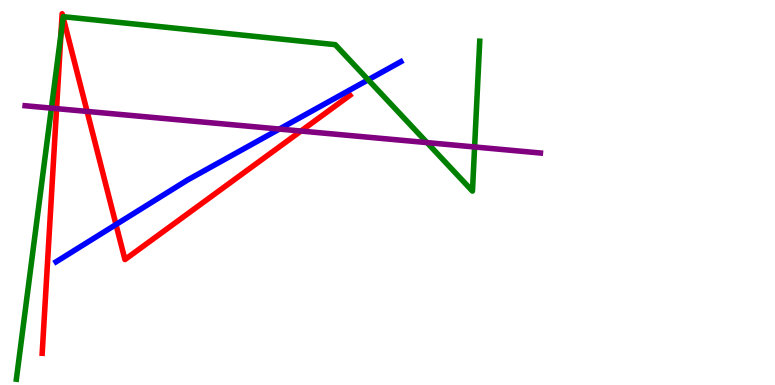[{'lines': ['blue', 'red'], 'intersections': [{'x': 1.5, 'y': 4.17}]}, {'lines': ['green', 'red'], 'intersections': [{'x': 0.786, 'y': 9.1}, {'x': 0.814, 'y': 9.54}]}, {'lines': ['purple', 'red'], 'intersections': [{'x': 0.73, 'y': 7.18}, {'x': 1.12, 'y': 7.11}, {'x': 3.88, 'y': 6.6}]}, {'lines': ['blue', 'green'], 'intersections': [{'x': 4.75, 'y': 7.93}]}, {'lines': ['blue', 'purple'], 'intersections': [{'x': 3.6, 'y': 6.65}]}, {'lines': ['green', 'purple'], 'intersections': [{'x': 0.663, 'y': 7.19}, {'x': 5.51, 'y': 6.3}, {'x': 6.12, 'y': 6.18}]}]